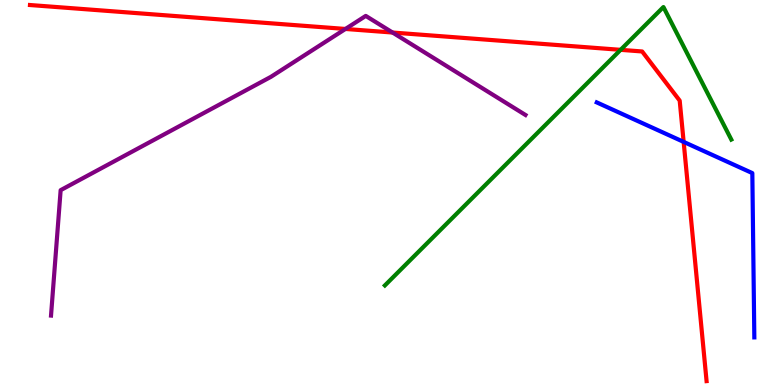[{'lines': ['blue', 'red'], 'intersections': [{'x': 8.82, 'y': 6.31}]}, {'lines': ['green', 'red'], 'intersections': [{'x': 8.01, 'y': 8.71}]}, {'lines': ['purple', 'red'], 'intersections': [{'x': 4.46, 'y': 9.25}, {'x': 5.07, 'y': 9.15}]}, {'lines': ['blue', 'green'], 'intersections': []}, {'lines': ['blue', 'purple'], 'intersections': []}, {'lines': ['green', 'purple'], 'intersections': []}]